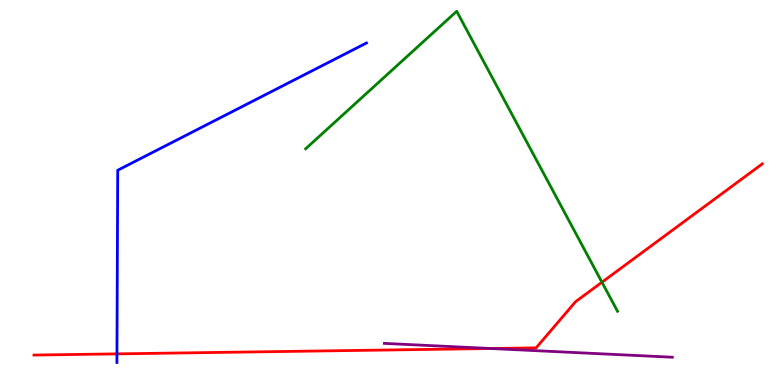[{'lines': ['blue', 'red'], 'intersections': [{'x': 1.51, 'y': 0.808}]}, {'lines': ['green', 'red'], 'intersections': [{'x': 7.77, 'y': 2.67}]}, {'lines': ['purple', 'red'], 'intersections': [{'x': 6.33, 'y': 0.948}]}, {'lines': ['blue', 'green'], 'intersections': []}, {'lines': ['blue', 'purple'], 'intersections': []}, {'lines': ['green', 'purple'], 'intersections': []}]